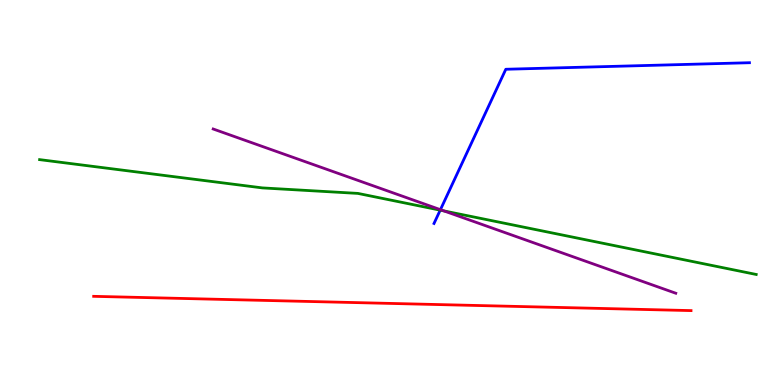[{'lines': ['blue', 'red'], 'intersections': []}, {'lines': ['green', 'red'], 'intersections': []}, {'lines': ['purple', 'red'], 'intersections': []}, {'lines': ['blue', 'green'], 'intersections': [{'x': 5.68, 'y': 4.54}]}, {'lines': ['blue', 'purple'], 'intersections': [{'x': 5.68, 'y': 4.55}]}, {'lines': ['green', 'purple'], 'intersections': [{'x': 5.73, 'y': 4.52}]}]